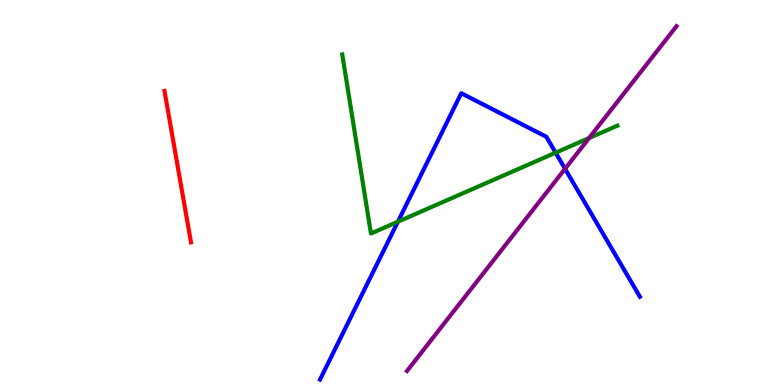[{'lines': ['blue', 'red'], 'intersections': []}, {'lines': ['green', 'red'], 'intersections': []}, {'lines': ['purple', 'red'], 'intersections': []}, {'lines': ['blue', 'green'], 'intersections': [{'x': 5.13, 'y': 4.24}, {'x': 7.17, 'y': 6.03}]}, {'lines': ['blue', 'purple'], 'intersections': [{'x': 7.29, 'y': 5.62}]}, {'lines': ['green', 'purple'], 'intersections': [{'x': 7.6, 'y': 6.41}]}]